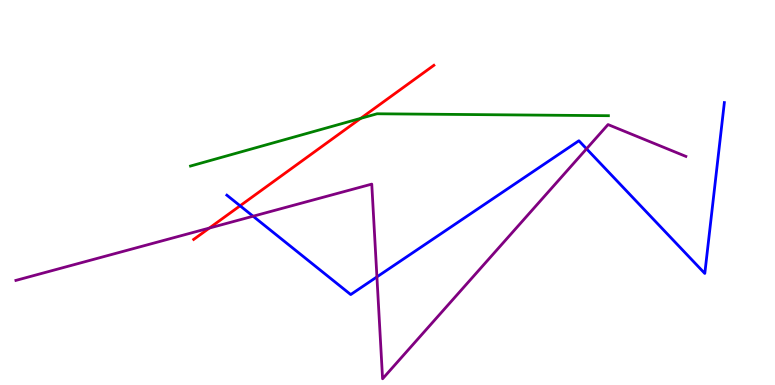[{'lines': ['blue', 'red'], 'intersections': [{'x': 3.1, 'y': 4.65}]}, {'lines': ['green', 'red'], 'intersections': [{'x': 4.65, 'y': 6.93}]}, {'lines': ['purple', 'red'], 'intersections': [{'x': 2.7, 'y': 4.08}]}, {'lines': ['blue', 'green'], 'intersections': []}, {'lines': ['blue', 'purple'], 'intersections': [{'x': 3.27, 'y': 4.38}, {'x': 4.86, 'y': 2.81}, {'x': 7.57, 'y': 6.13}]}, {'lines': ['green', 'purple'], 'intersections': []}]